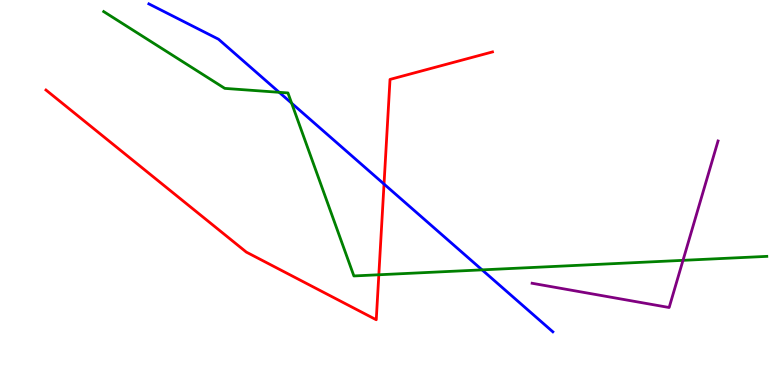[{'lines': ['blue', 'red'], 'intersections': [{'x': 4.96, 'y': 5.22}]}, {'lines': ['green', 'red'], 'intersections': [{'x': 4.89, 'y': 2.86}]}, {'lines': ['purple', 'red'], 'intersections': []}, {'lines': ['blue', 'green'], 'intersections': [{'x': 3.6, 'y': 7.6}, {'x': 3.76, 'y': 7.32}, {'x': 6.22, 'y': 2.99}]}, {'lines': ['blue', 'purple'], 'intersections': []}, {'lines': ['green', 'purple'], 'intersections': [{'x': 8.81, 'y': 3.24}]}]